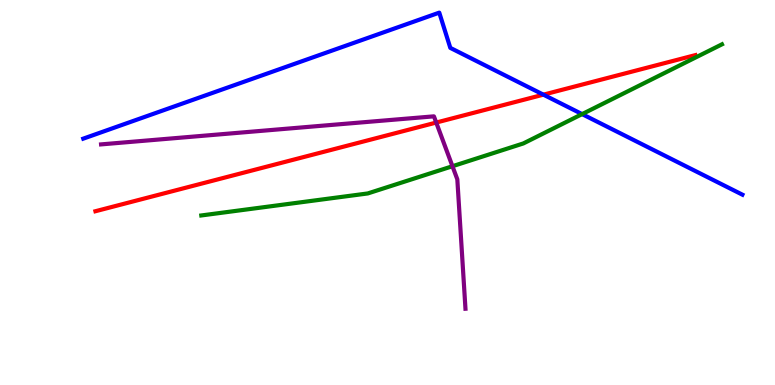[{'lines': ['blue', 'red'], 'intersections': [{'x': 7.01, 'y': 7.54}]}, {'lines': ['green', 'red'], 'intersections': []}, {'lines': ['purple', 'red'], 'intersections': [{'x': 5.63, 'y': 6.82}]}, {'lines': ['blue', 'green'], 'intersections': [{'x': 7.51, 'y': 7.04}]}, {'lines': ['blue', 'purple'], 'intersections': []}, {'lines': ['green', 'purple'], 'intersections': [{'x': 5.84, 'y': 5.68}]}]